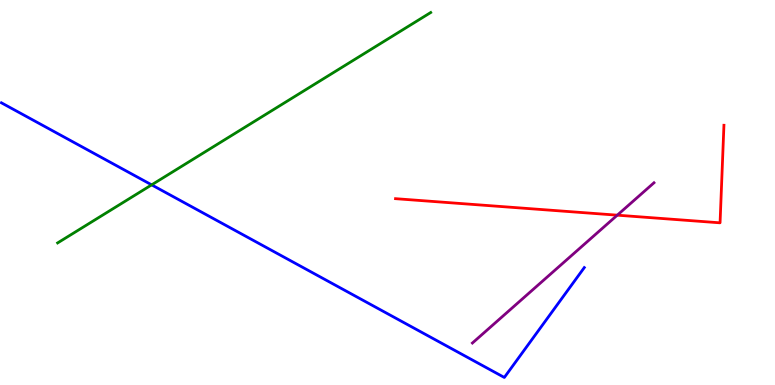[{'lines': ['blue', 'red'], 'intersections': []}, {'lines': ['green', 'red'], 'intersections': []}, {'lines': ['purple', 'red'], 'intersections': [{'x': 7.96, 'y': 4.41}]}, {'lines': ['blue', 'green'], 'intersections': [{'x': 1.96, 'y': 5.2}]}, {'lines': ['blue', 'purple'], 'intersections': []}, {'lines': ['green', 'purple'], 'intersections': []}]